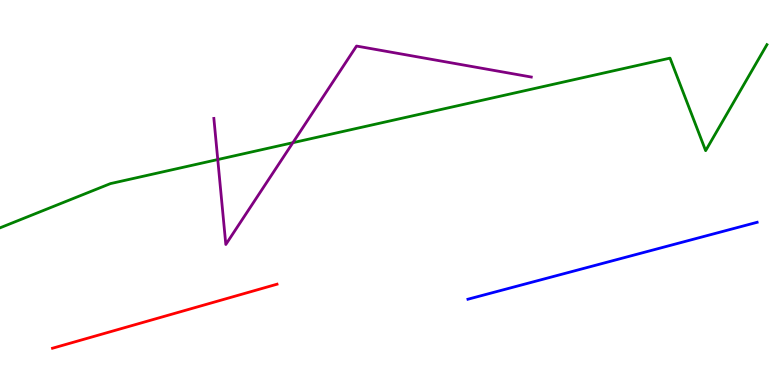[{'lines': ['blue', 'red'], 'intersections': []}, {'lines': ['green', 'red'], 'intersections': []}, {'lines': ['purple', 'red'], 'intersections': []}, {'lines': ['blue', 'green'], 'intersections': []}, {'lines': ['blue', 'purple'], 'intersections': []}, {'lines': ['green', 'purple'], 'intersections': [{'x': 2.81, 'y': 5.86}, {'x': 3.78, 'y': 6.29}]}]